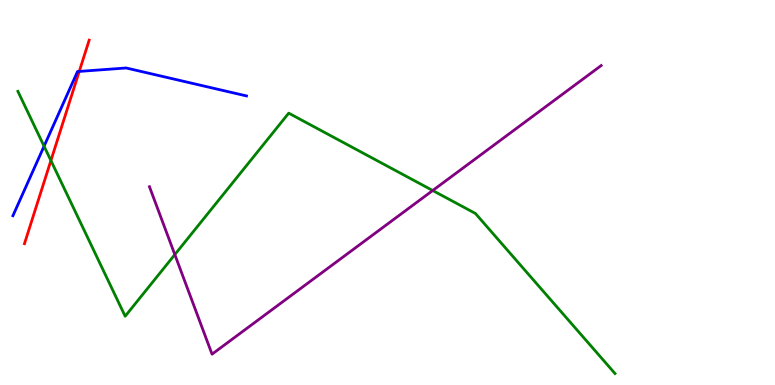[{'lines': ['blue', 'red'], 'intersections': [{'x': 1.02, 'y': 8.15}]}, {'lines': ['green', 'red'], 'intersections': [{'x': 0.657, 'y': 5.83}]}, {'lines': ['purple', 'red'], 'intersections': []}, {'lines': ['blue', 'green'], 'intersections': [{'x': 0.569, 'y': 6.2}]}, {'lines': ['blue', 'purple'], 'intersections': []}, {'lines': ['green', 'purple'], 'intersections': [{'x': 2.26, 'y': 3.39}, {'x': 5.58, 'y': 5.05}]}]